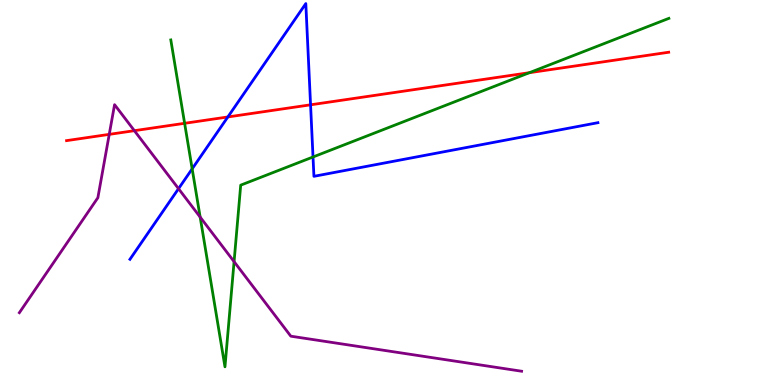[{'lines': ['blue', 'red'], 'intersections': [{'x': 2.94, 'y': 6.96}, {'x': 4.01, 'y': 7.28}]}, {'lines': ['green', 'red'], 'intersections': [{'x': 2.38, 'y': 6.8}, {'x': 6.83, 'y': 8.11}]}, {'lines': ['purple', 'red'], 'intersections': [{'x': 1.41, 'y': 6.51}, {'x': 1.73, 'y': 6.61}]}, {'lines': ['blue', 'green'], 'intersections': [{'x': 2.48, 'y': 5.61}, {'x': 4.04, 'y': 5.92}]}, {'lines': ['blue', 'purple'], 'intersections': [{'x': 2.3, 'y': 5.1}]}, {'lines': ['green', 'purple'], 'intersections': [{'x': 2.58, 'y': 4.36}, {'x': 3.02, 'y': 3.2}]}]